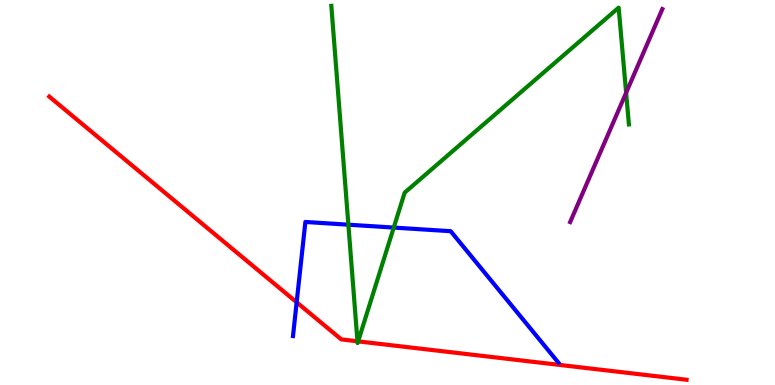[{'lines': ['blue', 'red'], 'intersections': [{'x': 3.83, 'y': 2.15}]}, {'lines': ['green', 'red'], 'intersections': [{'x': 4.61, 'y': 1.14}, {'x': 4.62, 'y': 1.13}]}, {'lines': ['purple', 'red'], 'intersections': []}, {'lines': ['blue', 'green'], 'intersections': [{'x': 4.5, 'y': 4.16}, {'x': 5.08, 'y': 4.09}]}, {'lines': ['blue', 'purple'], 'intersections': []}, {'lines': ['green', 'purple'], 'intersections': [{'x': 8.08, 'y': 7.59}]}]